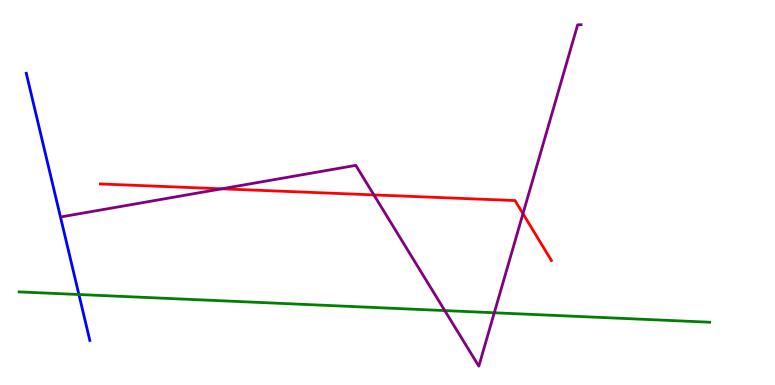[{'lines': ['blue', 'red'], 'intersections': []}, {'lines': ['green', 'red'], 'intersections': []}, {'lines': ['purple', 'red'], 'intersections': [{'x': 2.86, 'y': 5.1}, {'x': 4.82, 'y': 4.94}, {'x': 6.75, 'y': 4.45}]}, {'lines': ['blue', 'green'], 'intersections': [{'x': 1.02, 'y': 2.35}]}, {'lines': ['blue', 'purple'], 'intersections': []}, {'lines': ['green', 'purple'], 'intersections': [{'x': 5.74, 'y': 1.93}, {'x': 6.38, 'y': 1.88}]}]